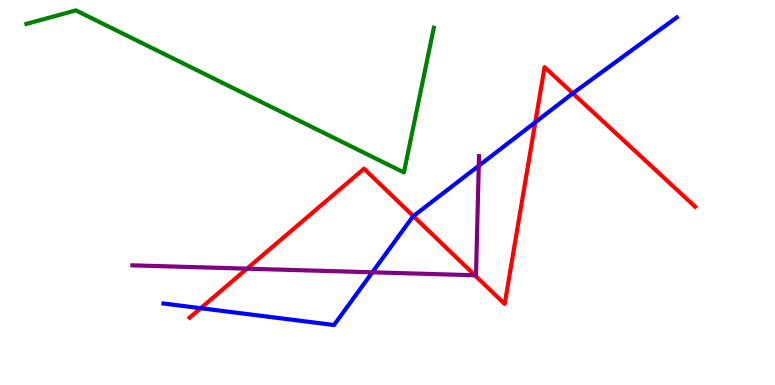[{'lines': ['blue', 'red'], 'intersections': [{'x': 2.59, 'y': 1.99}, {'x': 5.33, 'y': 4.39}, {'x': 6.91, 'y': 6.82}, {'x': 7.39, 'y': 7.58}]}, {'lines': ['green', 'red'], 'intersections': []}, {'lines': ['purple', 'red'], 'intersections': [{'x': 3.19, 'y': 3.02}, {'x': 6.13, 'y': 2.85}]}, {'lines': ['blue', 'green'], 'intersections': []}, {'lines': ['blue', 'purple'], 'intersections': [{'x': 4.8, 'y': 2.93}, {'x': 6.18, 'y': 5.69}]}, {'lines': ['green', 'purple'], 'intersections': []}]